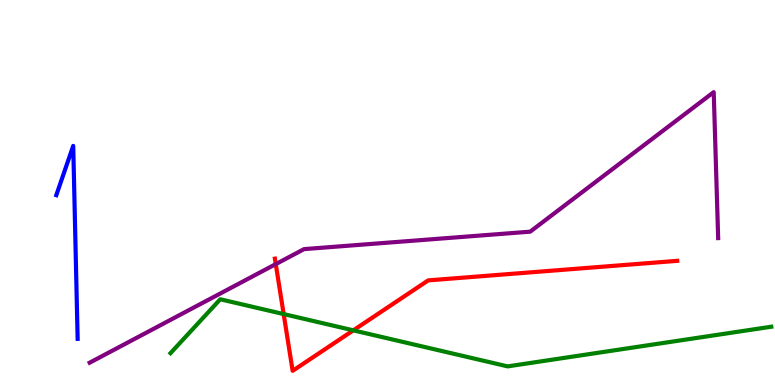[{'lines': ['blue', 'red'], 'intersections': []}, {'lines': ['green', 'red'], 'intersections': [{'x': 3.66, 'y': 1.84}, {'x': 4.56, 'y': 1.42}]}, {'lines': ['purple', 'red'], 'intersections': [{'x': 3.56, 'y': 3.14}]}, {'lines': ['blue', 'green'], 'intersections': []}, {'lines': ['blue', 'purple'], 'intersections': []}, {'lines': ['green', 'purple'], 'intersections': []}]